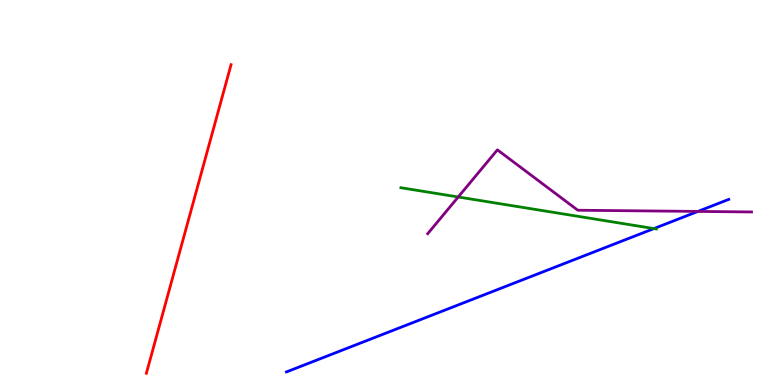[{'lines': ['blue', 'red'], 'intersections': []}, {'lines': ['green', 'red'], 'intersections': []}, {'lines': ['purple', 'red'], 'intersections': []}, {'lines': ['blue', 'green'], 'intersections': [{'x': 8.44, 'y': 4.06}]}, {'lines': ['blue', 'purple'], 'intersections': [{'x': 9.01, 'y': 4.51}]}, {'lines': ['green', 'purple'], 'intersections': [{'x': 5.91, 'y': 4.88}]}]